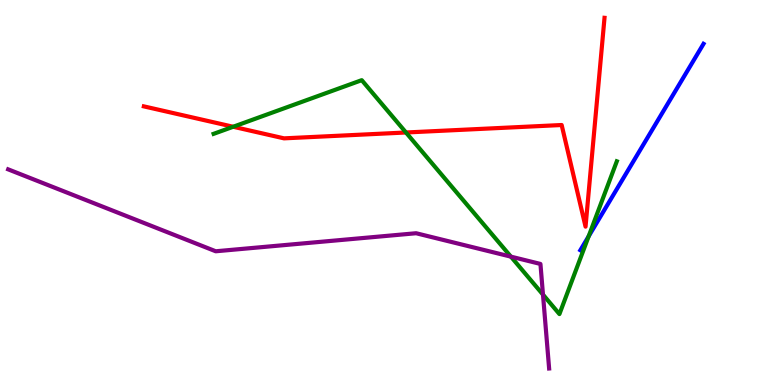[{'lines': ['blue', 'red'], 'intersections': []}, {'lines': ['green', 'red'], 'intersections': [{'x': 3.01, 'y': 6.71}, {'x': 5.24, 'y': 6.56}]}, {'lines': ['purple', 'red'], 'intersections': []}, {'lines': ['blue', 'green'], 'intersections': [{'x': 7.6, 'y': 3.86}]}, {'lines': ['blue', 'purple'], 'intersections': []}, {'lines': ['green', 'purple'], 'intersections': [{'x': 6.59, 'y': 3.33}, {'x': 7.01, 'y': 2.35}]}]